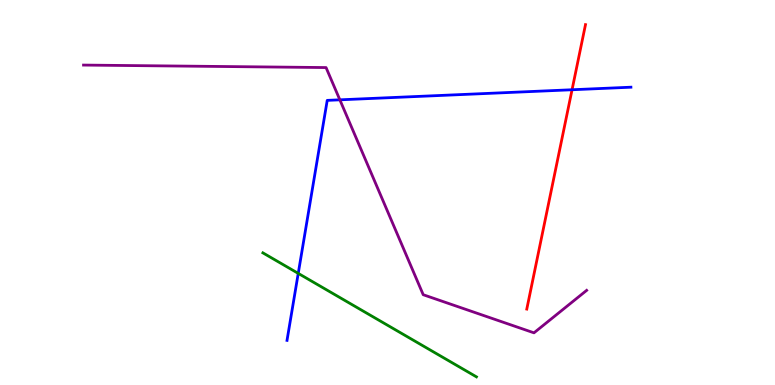[{'lines': ['blue', 'red'], 'intersections': [{'x': 7.38, 'y': 7.67}]}, {'lines': ['green', 'red'], 'intersections': []}, {'lines': ['purple', 'red'], 'intersections': []}, {'lines': ['blue', 'green'], 'intersections': [{'x': 3.85, 'y': 2.9}]}, {'lines': ['blue', 'purple'], 'intersections': [{'x': 4.39, 'y': 7.41}]}, {'lines': ['green', 'purple'], 'intersections': []}]